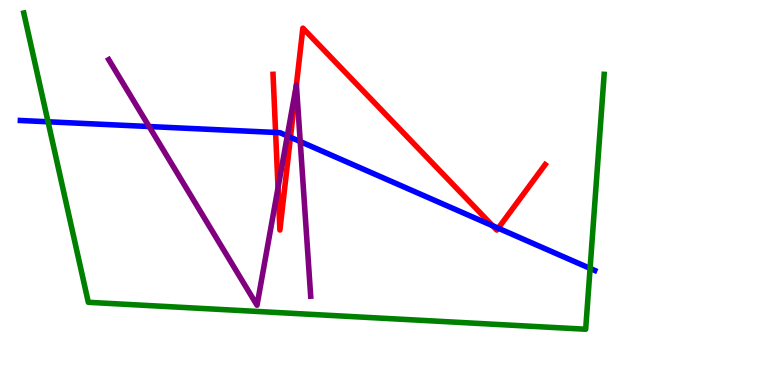[{'lines': ['blue', 'red'], 'intersections': [{'x': 3.56, 'y': 6.56}, {'x': 3.75, 'y': 6.43}, {'x': 6.36, 'y': 4.14}, {'x': 6.43, 'y': 4.07}]}, {'lines': ['green', 'red'], 'intersections': []}, {'lines': ['purple', 'red'], 'intersections': [{'x': 3.59, 'y': 5.12}, {'x': 3.82, 'y': 7.79}]}, {'lines': ['blue', 'green'], 'intersections': [{'x': 0.62, 'y': 6.84}, {'x': 7.61, 'y': 3.03}]}, {'lines': ['blue', 'purple'], 'intersections': [{'x': 1.92, 'y': 6.71}, {'x': 3.71, 'y': 6.47}, {'x': 3.87, 'y': 6.32}]}, {'lines': ['green', 'purple'], 'intersections': []}]